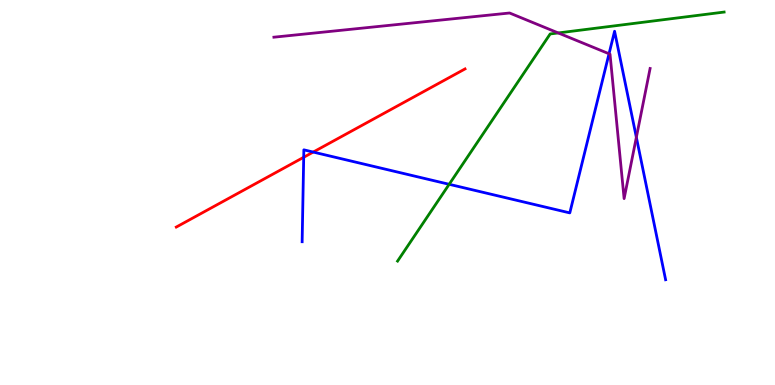[{'lines': ['blue', 'red'], 'intersections': [{'x': 3.92, 'y': 5.91}, {'x': 4.04, 'y': 6.05}]}, {'lines': ['green', 'red'], 'intersections': []}, {'lines': ['purple', 'red'], 'intersections': []}, {'lines': ['blue', 'green'], 'intersections': [{'x': 5.8, 'y': 5.21}]}, {'lines': ['blue', 'purple'], 'intersections': [{'x': 7.86, 'y': 8.6}, {'x': 8.21, 'y': 6.43}]}, {'lines': ['green', 'purple'], 'intersections': [{'x': 7.2, 'y': 9.14}]}]